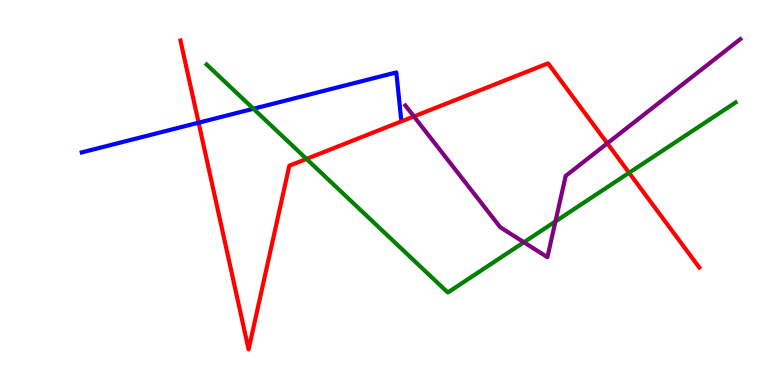[{'lines': ['blue', 'red'], 'intersections': [{'x': 2.56, 'y': 6.81}]}, {'lines': ['green', 'red'], 'intersections': [{'x': 3.95, 'y': 5.87}, {'x': 8.12, 'y': 5.51}]}, {'lines': ['purple', 'red'], 'intersections': [{'x': 5.34, 'y': 6.98}, {'x': 7.84, 'y': 6.28}]}, {'lines': ['blue', 'green'], 'intersections': [{'x': 3.27, 'y': 7.18}]}, {'lines': ['blue', 'purple'], 'intersections': []}, {'lines': ['green', 'purple'], 'intersections': [{'x': 6.76, 'y': 3.71}, {'x': 7.17, 'y': 4.25}]}]